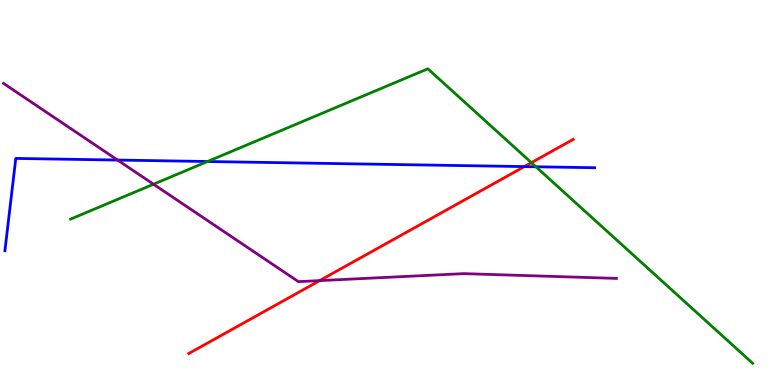[{'lines': ['blue', 'red'], 'intersections': [{'x': 6.77, 'y': 5.67}]}, {'lines': ['green', 'red'], 'intersections': [{'x': 6.86, 'y': 5.77}]}, {'lines': ['purple', 'red'], 'intersections': [{'x': 4.12, 'y': 2.71}]}, {'lines': ['blue', 'green'], 'intersections': [{'x': 2.68, 'y': 5.81}, {'x': 6.92, 'y': 5.67}]}, {'lines': ['blue', 'purple'], 'intersections': [{'x': 1.52, 'y': 5.84}]}, {'lines': ['green', 'purple'], 'intersections': [{'x': 1.98, 'y': 5.21}]}]